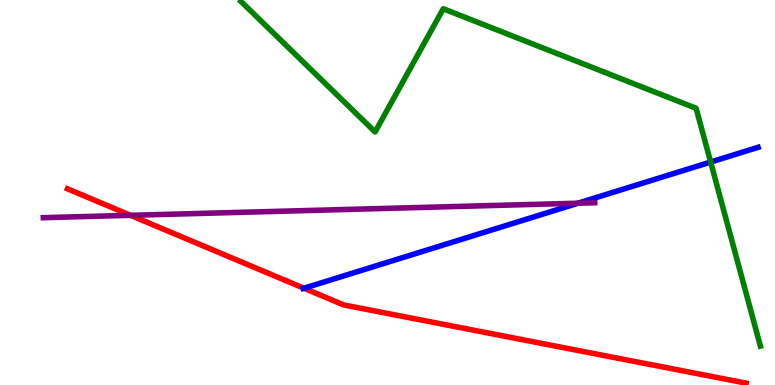[{'lines': ['blue', 'red'], 'intersections': [{'x': 3.92, 'y': 2.51}]}, {'lines': ['green', 'red'], 'intersections': []}, {'lines': ['purple', 'red'], 'intersections': [{'x': 1.68, 'y': 4.41}]}, {'lines': ['blue', 'green'], 'intersections': [{'x': 9.17, 'y': 5.79}]}, {'lines': ['blue', 'purple'], 'intersections': [{'x': 7.46, 'y': 4.72}]}, {'lines': ['green', 'purple'], 'intersections': []}]